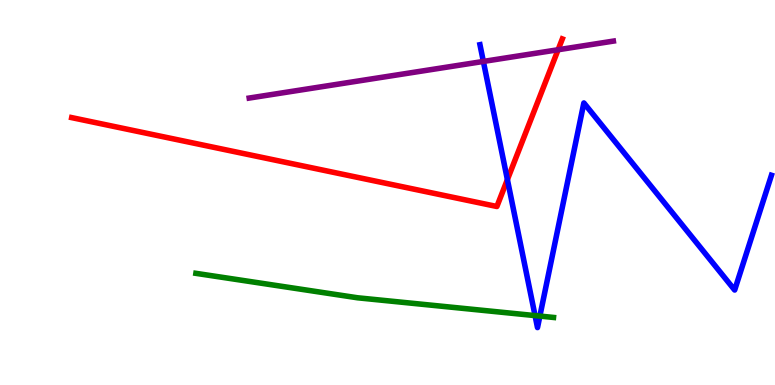[{'lines': ['blue', 'red'], 'intersections': [{'x': 6.55, 'y': 5.34}]}, {'lines': ['green', 'red'], 'intersections': []}, {'lines': ['purple', 'red'], 'intersections': [{'x': 7.2, 'y': 8.71}]}, {'lines': ['blue', 'green'], 'intersections': [{'x': 6.9, 'y': 1.8}, {'x': 6.97, 'y': 1.79}]}, {'lines': ['blue', 'purple'], 'intersections': [{'x': 6.24, 'y': 8.4}]}, {'lines': ['green', 'purple'], 'intersections': []}]